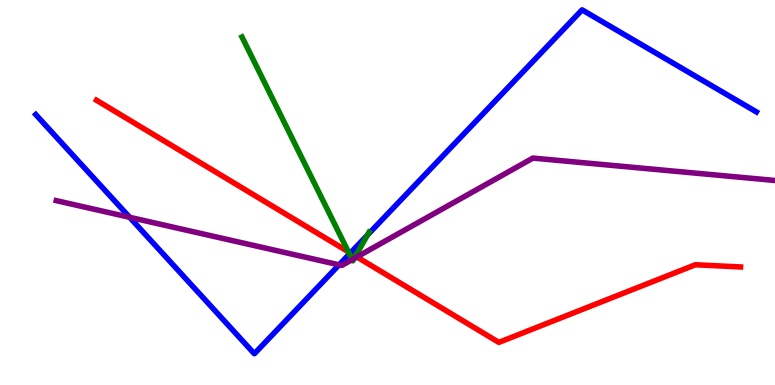[{'lines': ['blue', 'red'], 'intersections': [{'x': 4.52, 'y': 3.43}]}, {'lines': ['green', 'red'], 'intersections': [{'x': 4.49, 'y': 3.46}, {'x': 4.59, 'y': 3.35}]}, {'lines': ['purple', 'red'], 'intersections': [{'x': 4.6, 'y': 3.33}]}, {'lines': ['blue', 'green'], 'intersections': [{'x': 4.51, 'y': 3.4}, {'x': 4.74, 'y': 3.89}]}, {'lines': ['blue', 'purple'], 'intersections': [{'x': 1.67, 'y': 4.36}, {'x': 4.38, 'y': 3.12}]}, {'lines': ['green', 'purple'], 'intersections': [{'x': 4.54, 'y': 3.26}, {'x': 4.57, 'y': 3.29}]}]